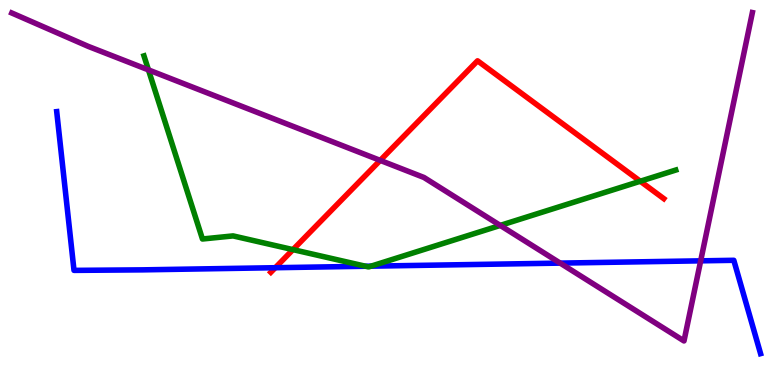[{'lines': ['blue', 'red'], 'intersections': [{'x': 3.55, 'y': 3.05}]}, {'lines': ['green', 'red'], 'intersections': [{'x': 3.78, 'y': 3.52}, {'x': 8.26, 'y': 5.29}]}, {'lines': ['purple', 'red'], 'intersections': [{'x': 4.91, 'y': 5.83}]}, {'lines': ['blue', 'green'], 'intersections': [{'x': 4.72, 'y': 3.08}, {'x': 4.79, 'y': 3.09}]}, {'lines': ['blue', 'purple'], 'intersections': [{'x': 7.23, 'y': 3.17}, {'x': 9.04, 'y': 3.23}]}, {'lines': ['green', 'purple'], 'intersections': [{'x': 1.92, 'y': 8.18}, {'x': 6.45, 'y': 4.15}]}]